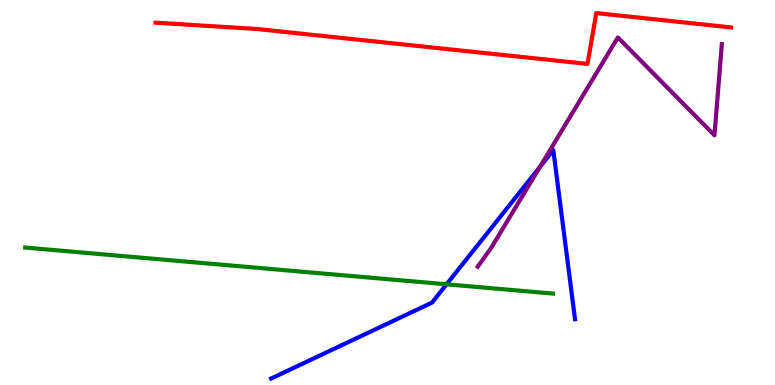[{'lines': ['blue', 'red'], 'intersections': []}, {'lines': ['green', 'red'], 'intersections': []}, {'lines': ['purple', 'red'], 'intersections': []}, {'lines': ['blue', 'green'], 'intersections': [{'x': 5.76, 'y': 2.62}]}, {'lines': ['blue', 'purple'], 'intersections': [{'x': 6.97, 'y': 5.67}]}, {'lines': ['green', 'purple'], 'intersections': []}]